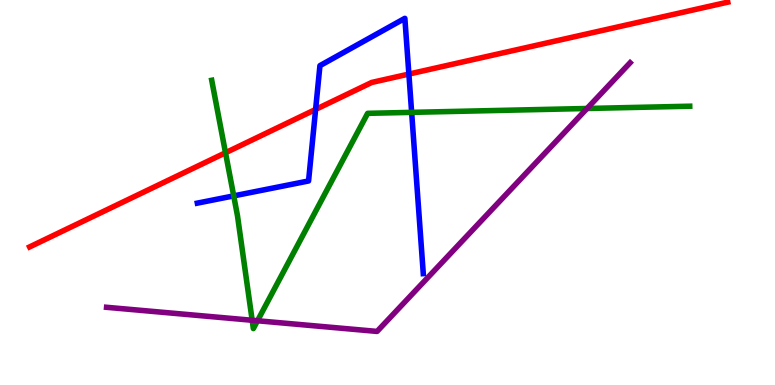[{'lines': ['blue', 'red'], 'intersections': [{'x': 4.07, 'y': 7.16}, {'x': 5.28, 'y': 8.08}]}, {'lines': ['green', 'red'], 'intersections': [{'x': 2.91, 'y': 6.03}]}, {'lines': ['purple', 'red'], 'intersections': []}, {'lines': ['blue', 'green'], 'intersections': [{'x': 3.02, 'y': 4.91}, {'x': 5.31, 'y': 7.08}]}, {'lines': ['blue', 'purple'], 'intersections': []}, {'lines': ['green', 'purple'], 'intersections': [{'x': 3.25, 'y': 1.68}, {'x': 3.32, 'y': 1.67}, {'x': 7.57, 'y': 7.18}]}]